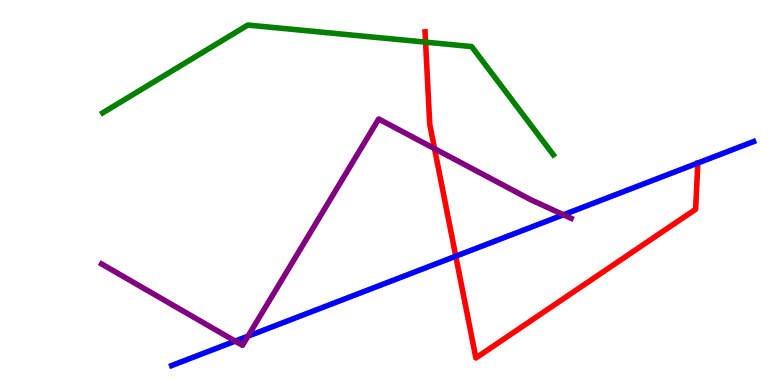[{'lines': ['blue', 'red'], 'intersections': [{'x': 5.88, 'y': 3.35}]}, {'lines': ['green', 'red'], 'intersections': [{'x': 5.49, 'y': 8.91}]}, {'lines': ['purple', 'red'], 'intersections': [{'x': 5.61, 'y': 6.14}]}, {'lines': ['blue', 'green'], 'intersections': []}, {'lines': ['blue', 'purple'], 'intersections': [{'x': 3.03, 'y': 1.14}, {'x': 3.2, 'y': 1.27}, {'x': 7.27, 'y': 4.42}]}, {'lines': ['green', 'purple'], 'intersections': []}]